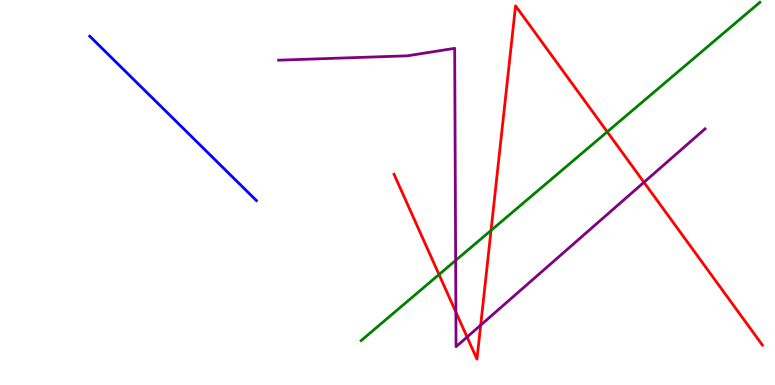[{'lines': ['blue', 'red'], 'intersections': []}, {'lines': ['green', 'red'], 'intersections': [{'x': 5.66, 'y': 2.87}, {'x': 6.34, 'y': 4.02}, {'x': 7.84, 'y': 6.58}]}, {'lines': ['purple', 'red'], 'intersections': [{'x': 5.88, 'y': 1.89}, {'x': 6.03, 'y': 1.25}, {'x': 6.2, 'y': 1.55}, {'x': 8.31, 'y': 5.27}]}, {'lines': ['blue', 'green'], 'intersections': []}, {'lines': ['blue', 'purple'], 'intersections': []}, {'lines': ['green', 'purple'], 'intersections': [{'x': 5.88, 'y': 3.24}]}]